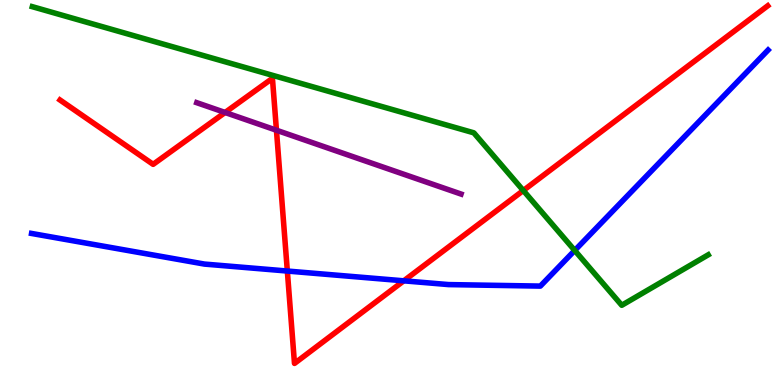[{'lines': ['blue', 'red'], 'intersections': [{'x': 3.71, 'y': 2.96}, {'x': 5.21, 'y': 2.71}]}, {'lines': ['green', 'red'], 'intersections': [{'x': 6.75, 'y': 5.05}]}, {'lines': ['purple', 'red'], 'intersections': [{'x': 2.9, 'y': 7.08}, {'x': 3.57, 'y': 6.62}]}, {'lines': ['blue', 'green'], 'intersections': [{'x': 7.42, 'y': 3.49}]}, {'lines': ['blue', 'purple'], 'intersections': []}, {'lines': ['green', 'purple'], 'intersections': []}]